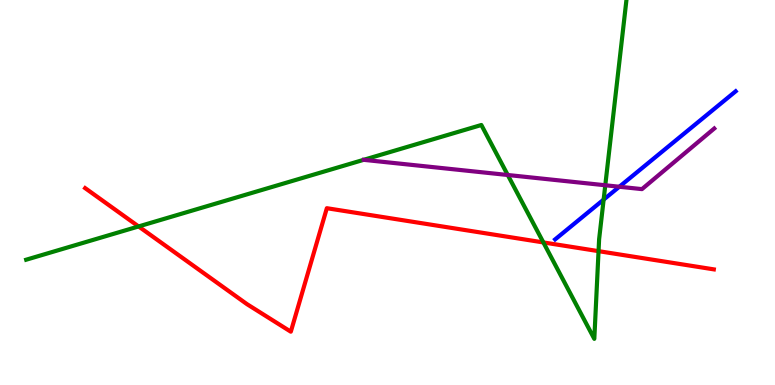[{'lines': ['blue', 'red'], 'intersections': []}, {'lines': ['green', 'red'], 'intersections': [{'x': 1.79, 'y': 4.12}, {'x': 7.01, 'y': 3.7}, {'x': 7.72, 'y': 3.48}]}, {'lines': ['purple', 'red'], 'intersections': []}, {'lines': ['blue', 'green'], 'intersections': [{'x': 7.79, 'y': 4.82}]}, {'lines': ['blue', 'purple'], 'intersections': [{'x': 7.99, 'y': 5.15}]}, {'lines': ['green', 'purple'], 'intersections': [{'x': 6.55, 'y': 5.45}, {'x': 7.81, 'y': 5.19}]}]